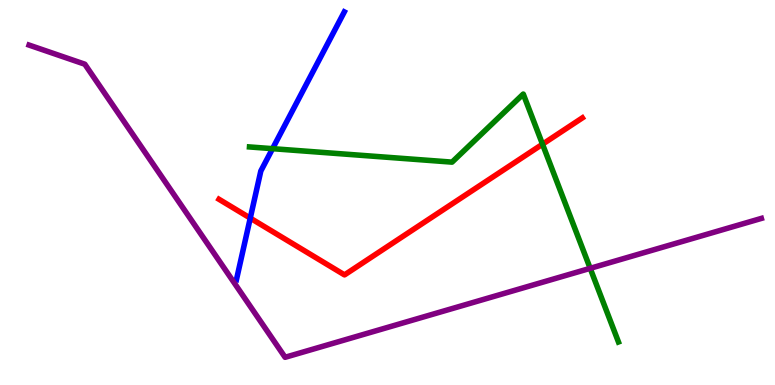[{'lines': ['blue', 'red'], 'intersections': [{'x': 3.23, 'y': 4.33}]}, {'lines': ['green', 'red'], 'intersections': [{'x': 7.0, 'y': 6.25}]}, {'lines': ['purple', 'red'], 'intersections': []}, {'lines': ['blue', 'green'], 'intersections': [{'x': 3.52, 'y': 6.14}]}, {'lines': ['blue', 'purple'], 'intersections': []}, {'lines': ['green', 'purple'], 'intersections': [{'x': 7.62, 'y': 3.03}]}]